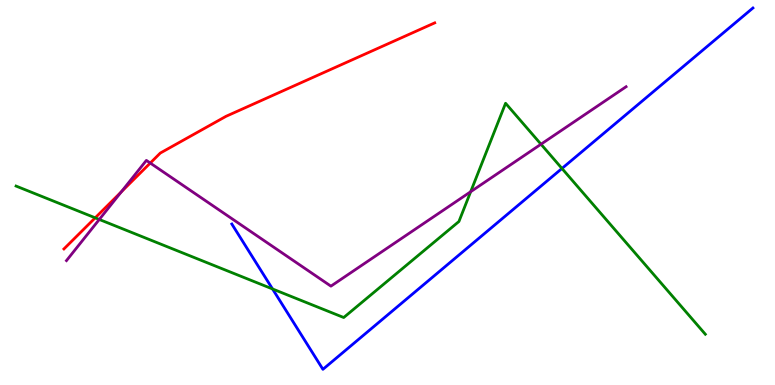[{'lines': ['blue', 'red'], 'intersections': []}, {'lines': ['green', 'red'], 'intersections': [{'x': 1.23, 'y': 4.34}]}, {'lines': ['purple', 'red'], 'intersections': [{'x': 1.56, 'y': 5.01}, {'x': 1.94, 'y': 5.76}]}, {'lines': ['blue', 'green'], 'intersections': [{'x': 3.52, 'y': 2.49}, {'x': 7.25, 'y': 5.62}]}, {'lines': ['blue', 'purple'], 'intersections': []}, {'lines': ['green', 'purple'], 'intersections': [{'x': 1.28, 'y': 4.3}, {'x': 6.07, 'y': 5.02}, {'x': 6.98, 'y': 6.25}]}]